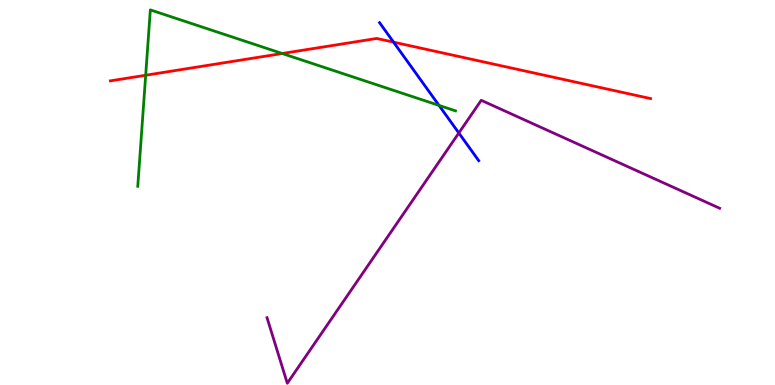[{'lines': ['blue', 'red'], 'intersections': [{'x': 5.08, 'y': 8.91}]}, {'lines': ['green', 'red'], 'intersections': [{'x': 1.88, 'y': 8.05}, {'x': 3.64, 'y': 8.61}]}, {'lines': ['purple', 'red'], 'intersections': []}, {'lines': ['blue', 'green'], 'intersections': [{'x': 5.66, 'y': 7.26}]}, {'lines': ['blue', 'purple'], 'intersections': [{'x': 5.92, 'y': 6.55}]}, {'lines': ['green', 'purple'], 'intersections': []}]